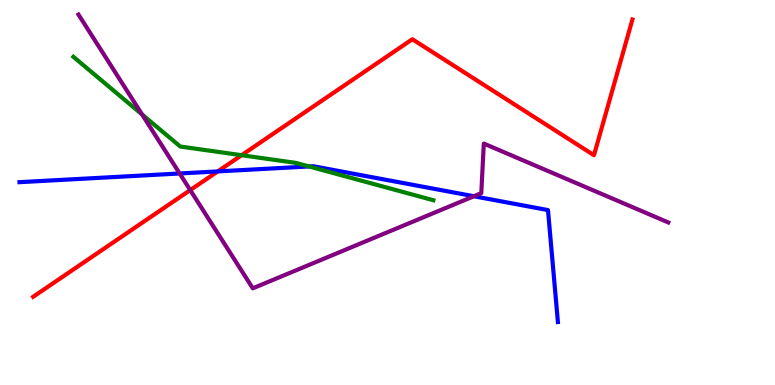[{'lines': ['blue', 'red'], 'intersections': [{'x': 2.81, 'y': 5.55}]}, {'lines': ['green', 'red'], 'intersections': [{'x': 3.12, 'y': 5.97}]}, {'lines': ['purple', 'red'], 'intersections': [{'x': 2.45, 'y': 5.06}]}, {'lines': ['blue', 'green'], 'intersections': [{'x': 3.99, 'y': 5.68}]}, {'lines': ['blue', 'purple'], 'intersections': [{'x': 2.32, 'y': 5.49}, {'x': 6.11, 'y': 4.9}]}, {'lines': ['green', 'purple'], 'intersections': [{'x': 1.83, 'y': 7.03}]}]